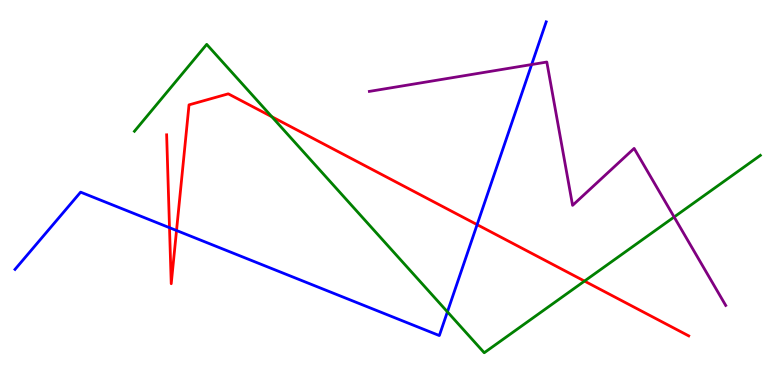[{'lines': ['blue', 'red'], 'intersections': [{'x': 2.19, 'y': 4.09}, {'x': 2.28, 'y': 4.01}, {'x': 6.16, 'y': 4.17}]}, {'lines': ['green', 'red'], 'intersections': [{'x': 3.51, 'y': 6.97}, {'x': 7.54, 'y': 2.7}]}, {'lines': ['purple', 'red'], 'intersections': []}, {'lines': ['blue', 'green'], 'intersections': [{'x': 5.77, 'y': 1.9}]}, {'lines': ['blue', 'purple'], 'intersections': [{'x': 6.86, 'y': 8.32}]}, {'lines': ['green', 'purple'], 'intersections': [{'x': 8.7, 'y': 4.36}]}]